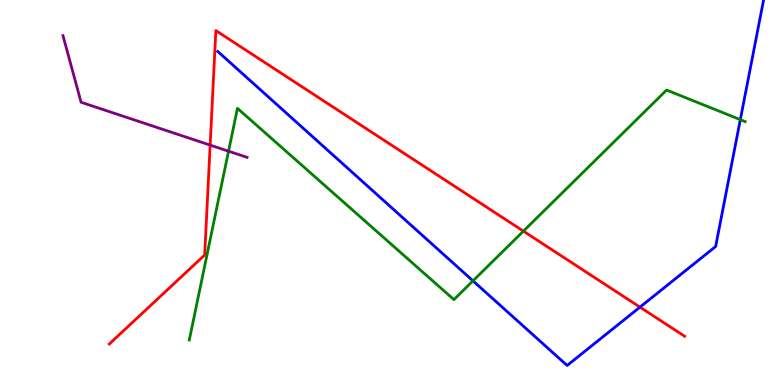[{'lines': ['blue', 'red'], 'intersections': [{'x': 8.26, 'y': 2.02}]}, {'lines': ['green', 'red'], 'intersections': [{'x': 6.75, 'y': 4.0}]}, {'lines': ['purple', 'red'], 'intersections': [{'x': 2.71, 'y': 6.23}]}, {'lines': ['blue', 'green'], 'intersections': [{'x': 6.1, 'y': 2.71}, {'x': 9.55, 'y': 6.89}]}, {'lines': ['blue', 'purple'], 'intersections': []}, {'lines': ['green', 'purple'], 'intersections': [{'x': 2.95, 'y': 6.07}]}]